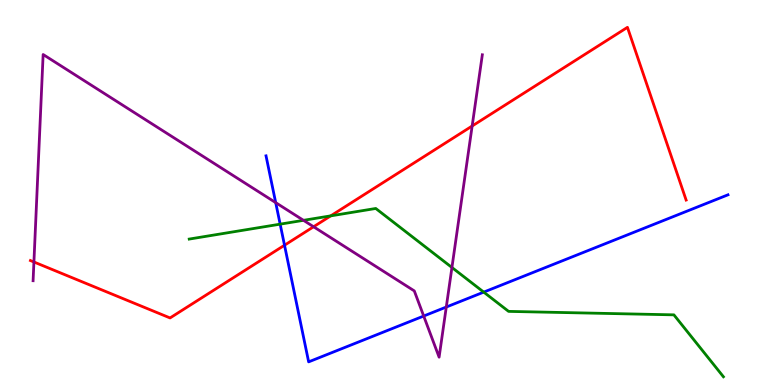[{'lines': ['blue', 'red'], 'intersections': [{'x': 3.67, 'y': 3.63}]}, {'lines': ['green', 'red'], 'intersections': [{'x': 4.27, 'y': 4.39}]}, {'lines': ['purple', 'red'], 'intersections': [{'x': 0.438, 'y': 3.2}, {'x': 4.05, 'y': 4.11}, {'x': 6.09, 'y': 6.73}]}, {'lines': ['blue', 'green'], 'intersections': [{'x': 3.61, 'y': 4.18}, {'x': 6.24, 'y': 2.41}]}, {'lines': ['blue', 'purple'], 'intersections': [{'x': 3.56, 'y': 4.74}, {'x': 5.47, 'y': 1.79}, {'x': 5.76, 'y': 2.02}]}, {'lines': ['green', 'purple'], 'intersections': [{'x': 3.92, 'y': 4.28}, {'x': 5.83, 'y': 3.05}]}]